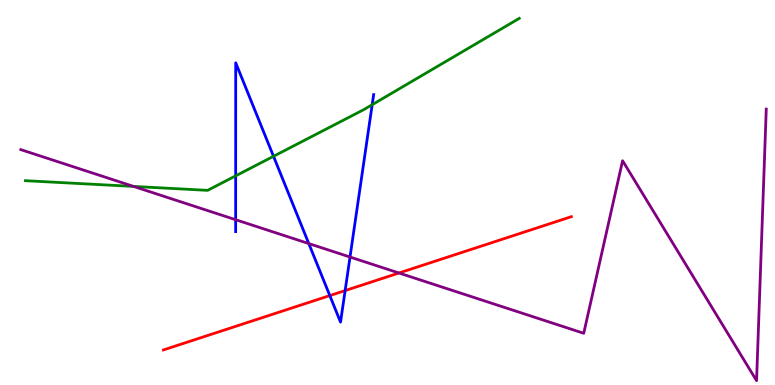[{'lines': ['blue', 'red'], 'intersections': [{'x': 4.26, 'y': 2.32}, {'x': 4.45, 'y': 2.45}]}, {'lines': ['green', 'red'], 'intersections': []}, {'lines': ['purple', 'red'], 'intersections': [{'x': 5.15, 'y': 2.91}]}, {'lines': ['blue', 'green'], 'intersections': [{'x': 3.04, 'y': 5.43}, {'x': 3.53, 'y': 5.94}, {'x': 4.8, 'y': 7.28}]}, {'lines': ['blue', 'purple'], 'intersections': [{'x': 3.04, 'y': 4.29}, {'x': 3.98, 'y': 3.67}, {'x': 4.52, 'y': 3.32}]}, {'lines': ['green', 'purple'], 'intersections': [{'x': 1.72, 'y': 5.16}]}]